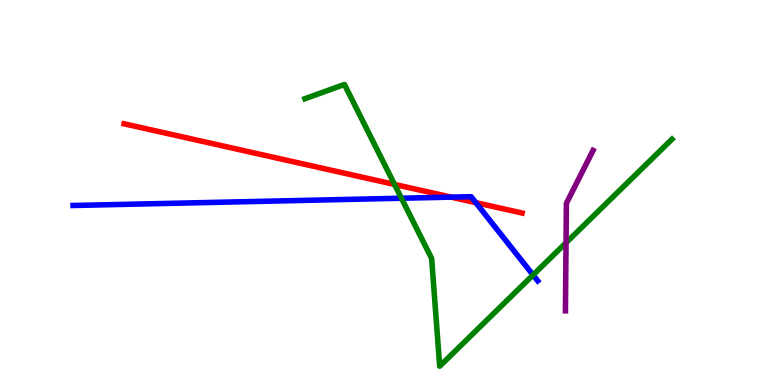[{'lines': ['blue', 'red'], 'intersections': [{'x': 5.82, 'y': 4.88}, {'x': 6.14, 'y': 4.74}]}, {'lines': ['green', 'red'], 'intersections': [{'x': 5.09, 'y': 5.21}]}, {'lines': ['purple', 'red'], 'intersections': []}, {'lines': ['blue', 'green'], 'intersections': [{'x': 5.18, 'y': 4.85}, {'x': 6.88, 'y': 2.86}]}, {'lines': ['blue', 'purple'], 'intersections': []}, {'lines': ['green', 'purple'], 'intersections': [{'x': 7.3, 'y': 3.69}]}]